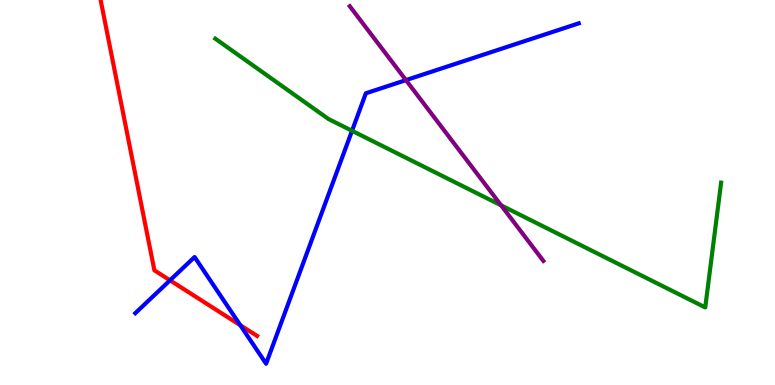[{'lines': ['blue', 'red'], 'intersections': [{'x': 2.19, 'y': 2.72}, {'x': 3.1, 'y': 1.55}]}, {'lines': ['green', 'red'], 'intersections': []}, {'lines': ['purple', 'red'], 'intersections': []}, {'lines': ['blue', 'green'], 'intersections': [{'x': 4.54, 'y': 6.6}]}, {'lines': ['blue', 'purple'], 'intersections': [{'x': 5.24, 'y': 7.92}]}, {'lines': ['green', 'purple'], 'intersections': [{'x': 6.47, 'y': 4.67}]}]